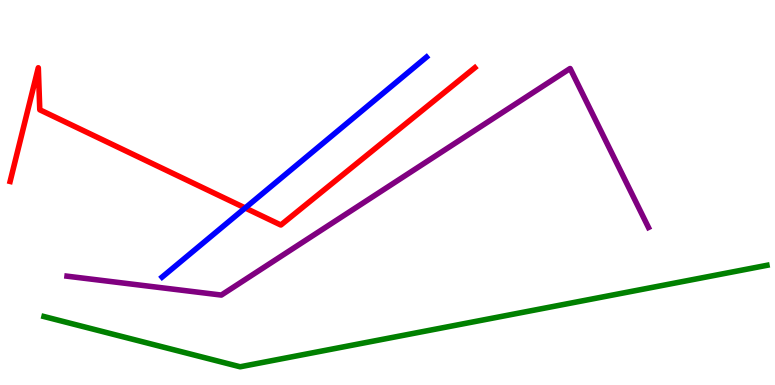[{'lines': ['blue', 'red'], 'intersections': [{'x': 3.16, 'y': 4.6}]}, {'lines': ['green', 'red'], 'intersections': []}, {'lines': ['purple', 'red'], 'intersections': []}, {'lines': ['blue', 'green'], 'intersections': []}, {'lines': ['blue', 'purple'], 'intersections': []}, {'lines': ['green', 'purple'], 'intersections': []}]